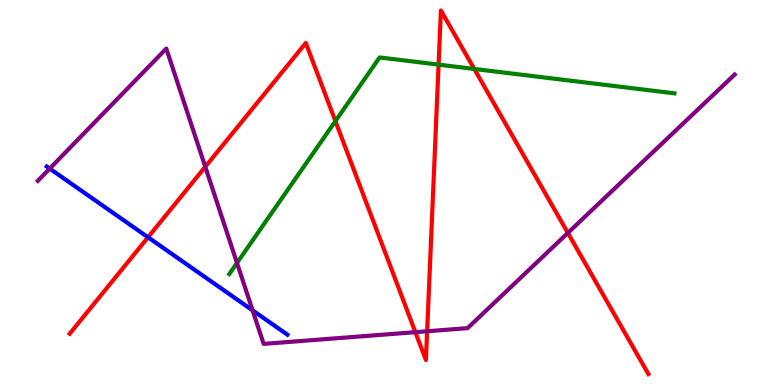[{'lines': ['blue', 'red'], 'intersections': [{'x': 1.91, 'y': 3.84}]}, {'lines': ['green', 'red'], 'intersections': [{'x': 4.33, 'y': 6.85}, {'x': 5.66, 'y': 8.32}, {'x': 6.12, 'y': 8.21}]}, {'lines': ['purple', 'red'], 'intersections': [{'x': 2.65, 'y': 5.67}, {'x': 5.36, 'y': 1.37}, {'x': 5.51, 'y': 1.4}, {'x': 7.33, 'y': 3.95}]}, {'lines': ['blue', 'green'], 'intersections': []}, {'lines': ['blue', 'purple'], 'intersections': [{'x': 0.642, 'y': 5.62}, {'x': 3.26, 'y': 1.94}]}, {'lines': ['green', 'purple'], 'intersections': [{'x': 3.06, 'y': 3.17}]}]